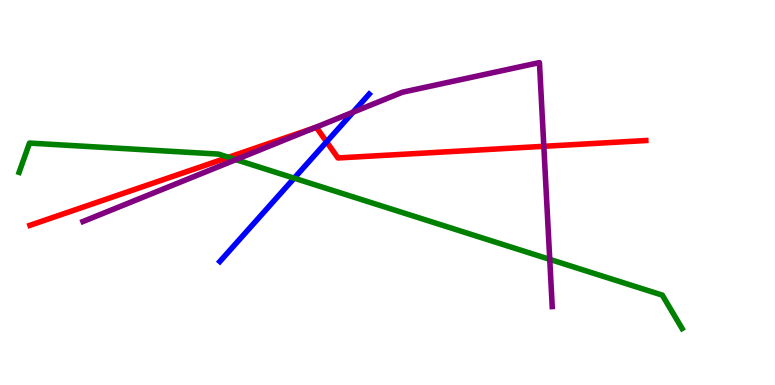[{'lines': ['blue', 'red'], 'intersections': [{'x': 4.21, 'y': 6.32}]}, {'lines': ['green', 'red'], 'intersections': [{'x': 2.95, 'y': 5.91}]}, {'lines': ['purple', 'red'], 'intersections': [{'x': 4.05, 'y': 6.67}, {'x': 7.02, 'y': 6.2}]}, {'lines': ['blue', 'green'], 'intersections': [{'x': 3.8, 'y': 5.37}]}, {'lines': ['blue', 'purple'], 'intersections': [{'x': 4.56, 'y': 7.09}]}, {'lines': ['green', 'purple'], 'intersections': [{'x': 3.04, 'y': 5.85}, {'x': 7.09, 'y': 3.26}]}]